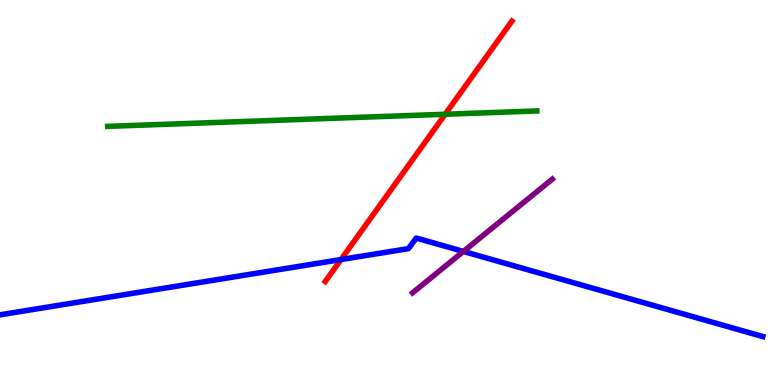[{'lines': ['blue', 'red'], 'intersections': [{'x': 4.4, 'y': 3.26}]}, {'lines': ['green', 'red'], 'intersections': [{'x': 5.74, 'y': 7.03}]}, {'lines': ['purple', 'red'], 'intersections': []}, {'lines': ['blue', 'green'], 'intersections': []}, {'lines': ['blue', 'purple'], 'intersections': [{'x': 5.98, 'y': 3.47}]}, {'lines': ['green', 'purple'], 'intersections': []}]